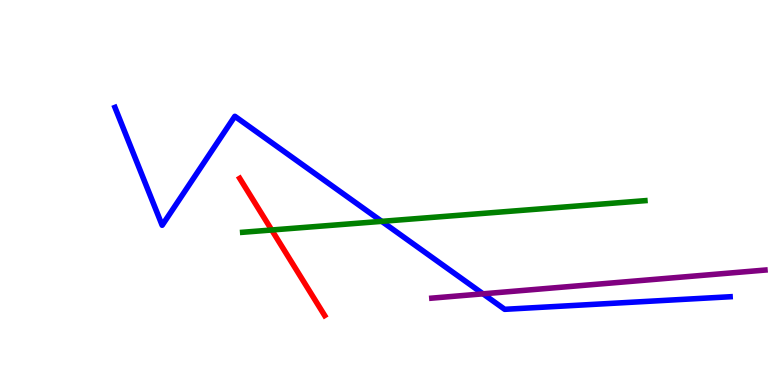[{'lines': ['blue', 'red'], 'intersections': []}, {'lines': ['green', 'red'], 'intersections': [{'x': 3.51, 'y': 4.03}]}, {'lines': ['purple', 'red'], 'intersections': []}, {'lines': ['blue', 'green'], 'intersections': [{'x': 4.93, 'y': 4.25}]}, {'lines': ['blue', 'purple'], 'intersections': [{'x': 6.23, 'y': 2.37}]}, {'lines': ['green', 'purple'], 'intersections': []}]